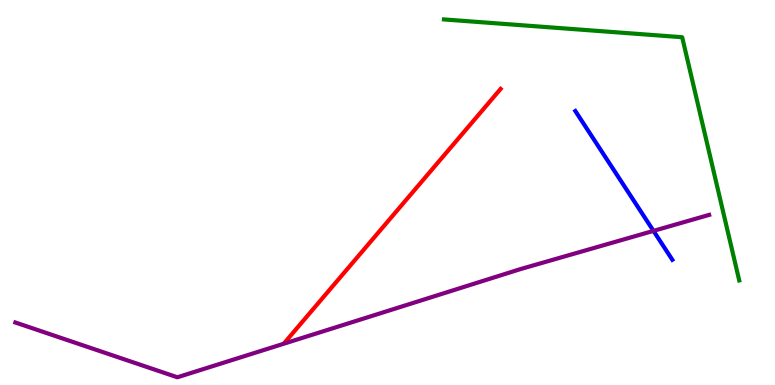[{'lines': ['blue', 'red'], 'intersections': []}, {'lines': ['green', 'red'], 'intersections': []}, {'lines': ['purple', 'red'], 'intersections': []}, {'lines': ['blue', 'green'], 'intersections': []}, {'lines': ['blue', 'purple'], 'intersections': [{'x': 8.43, 'y': 4.0}]}, {'lines': ['green', 'purple'], 'intersections': []}]